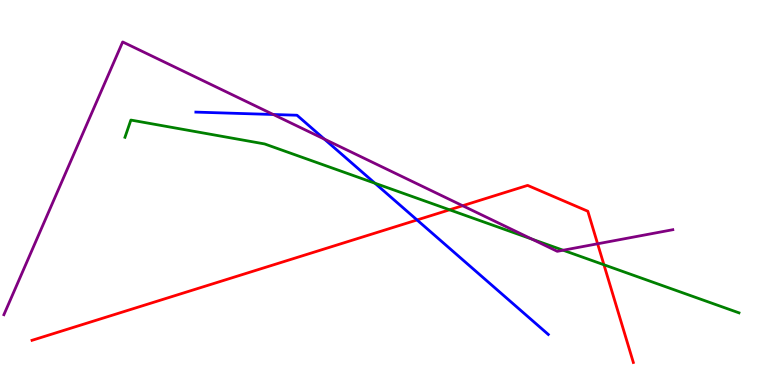[{'lines': ['blue', 'red'], 'intersections': [{'x': 5.38, 'y': 4.29}]}, {'lines': ['green', 'red'], 'intersections': [{'x': 5.8, 'y': 4.55}, {'x': 7.79, 'y': 3.12}]}, {'lines': ['purple', 'red'], 'intersections': [{'x': 5.97, 'y': 4.66}, {'x': 7.71, 'y': 3.67}]}, {'lines': ['blue', 'green'], 'intersections': [{'x': 4.84, 'y': 5.24}]}, {'lines': ['blue', 'purple'], 'intersections': [{'x': 3.53, 'y': 7.03}, {'x': 4.19, 'y': 6.39}]}, {'lines': ['green', 'purple'], 'intersections': [{'x': 6.86, 'y': 3.79}, {'x': 7.27, 'y': 3.5}]}]